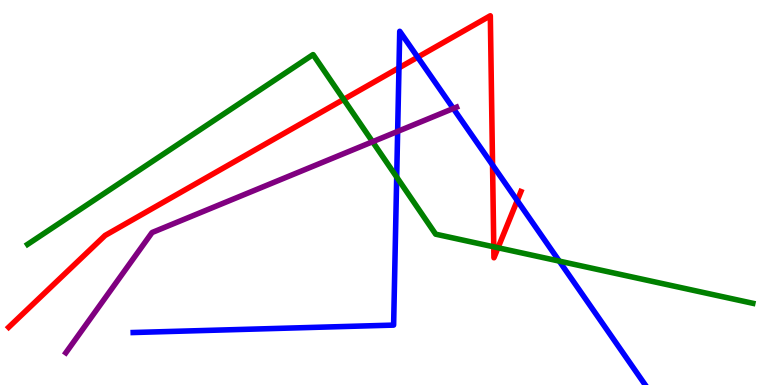[{'lines': ['blue', 'red'], 'intersections': [{'x': 5.15, 'y': 8.24}, {'x': 5.39, 'y': 8.51}, {'x': 6.36, 'y': 5.71}, {'x': 6.67, 'y': 4.79}]}, {'lines': ['green', 'red'], 'intersections': [{'x': 4.43, 'y': 7.42}, {'x': 6.37, 'y': 3.59}, {'x': 6.43, 'y': 3.56}]}, {'lines': ['purple', 'red'], 'intersections': []}, {'lines': ['blue', 'green'], 'intersections': [{'x': 5.12, 'y': 5.4}, {'x': 7.22, 'y': 3.22}]}, {'lines': ['blue', 'purple'], 'intersections': [{'x': 5.13, 'y': 6.59}, {'x': 5.85, 'y': 7.18}]}, {'lines': ['green', 'purple'], 'intersections': [{'x': 4.81, 'y': 6.32}]}]